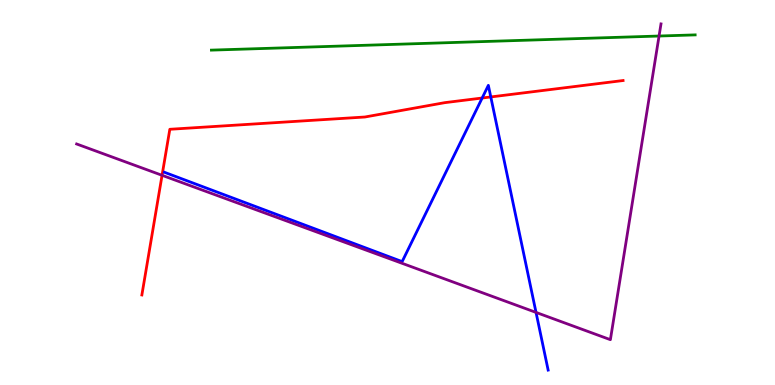[{'lines': ['blue', 'red'], 'intersections': [{'x': 6.22, 'y': 7.45}, {'x': 6.33, 'y': 7.48}]}, {'lines': ['green', 'red'], 'intersections': []}, {'lines': ['purple', 'red'], 'intersections': [{'x': 2.09, 'y': 5.45}]}, {'lines': ['blue', 'green'], 'intersections': []}, {'lines': ['blue', 'purple'], 'intersections': [{'x': 6.92, 'y': 1.89}]}, {'lines': ['green', 'purple'], 'intersections': [{'x': 8.5, 'y': 9.06}]}]